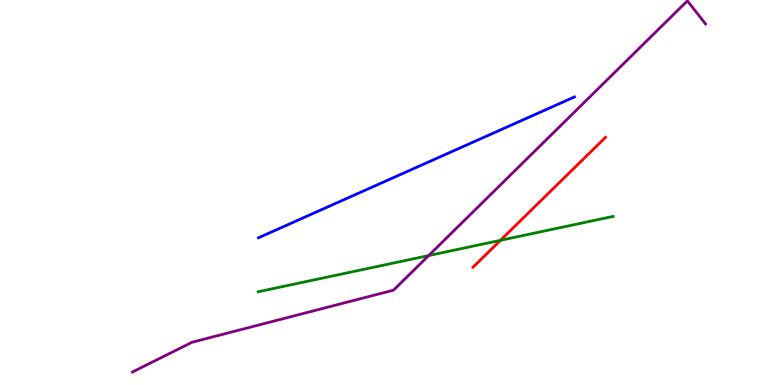[{'lines': ['blue', 'red'], 'intersections': []}, {'lines': ['green', 'red'], 'intersections': [{'x': 6.46, 'y': 3.76}]}, {'lines': ['purple', 'red'], 'intersections': []}, {'lines': ['blue', 'green'], 'intersections': []}, {'lines': ['blue', 'purple'], 'intersections': []}, {'lines': ['green', 'purple'], 'intersections': [{'x': 5.53, 'y': 3.36}]}]